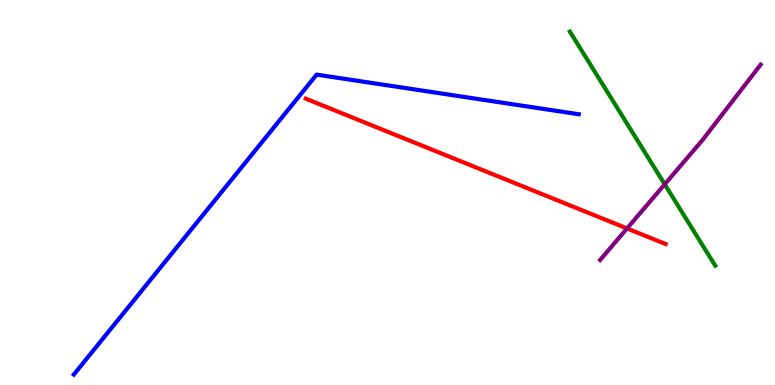[{'lines': ['blue', 'red'], 'intersections': []}, {'lines': ['green', 'red'], 'intersections': []}, {'lines': ['purple', 'red'], 'intersections': [{'x': 8.09, 'y': 4.07}]}, {'lines': ['blue', 'green'], 'intersections': []}, {'lines': ['blue', 'purple'], 'intersections': []}, {'lines': ['green', 'purple'], 'intersections': [{'x': 8.58, 'y': 5.21}]}]